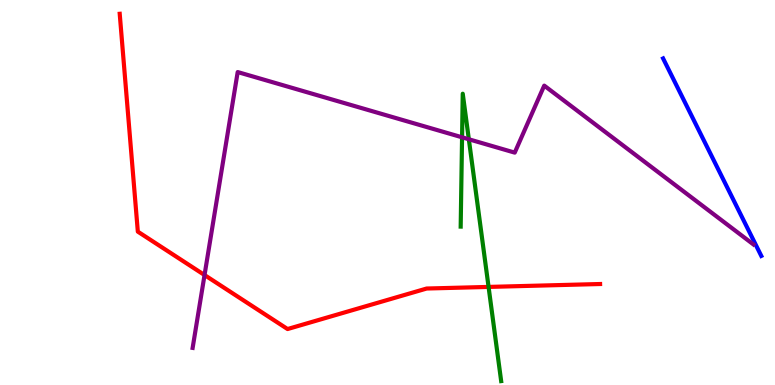[{'lines': ['blue', 'red'], 'intersections': []}, {'lines': ['green', 'red'], 'intersections': [{'x': 6.3, 'y': 2.55}]}, {'lines': ['purple', 'red'], 'intersections': [{'x': 2.64, 'y': 2.86}]}, {'lines': ['blue', 'green'], 'intersections': []}, {'lines': ['blue', 'purple'], 'intersections': []}, {'lines': ['green', 'purple'], 'intersections': [{'x': 5.96, 'y': 6.43}, {'x': 6.05, 'y': 6.38}]}]